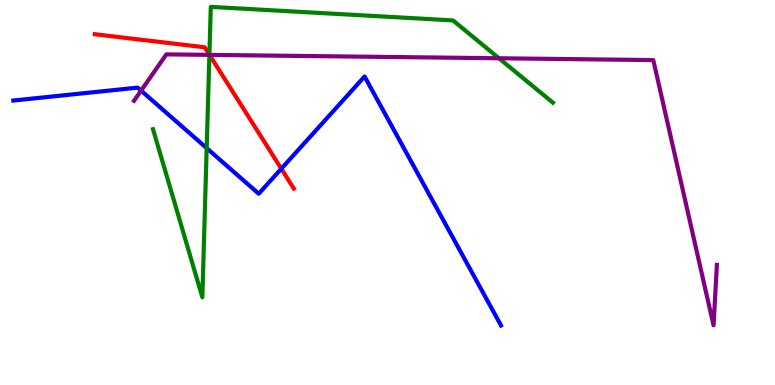[{'lines': ['blue', 'red'], 'intersections': [{'x': 3.63, 'y': 5.62}]}, {'lines': ['green', 'red'], 'intersections': [{'x': 2.7, 'y': 8.58}]}, {'lines': ['purple', 'red'], 'intersections': [{'x': 2.7, 'y': 8.57}]}, {'lines': ['blue', 'green'], 'intersections': [{'x': 2.67, 'y': 6.15}]}, {'lines': ['blue', 'purple'], 'intersections': [{'x': 1.82, 'y': 7.65}]}, {'lines': ['green', 'purple'], 'intersections': [{'x': 2.7, 'y': 8.57}, {'x': 6.44, 'y': 8.49}]}]